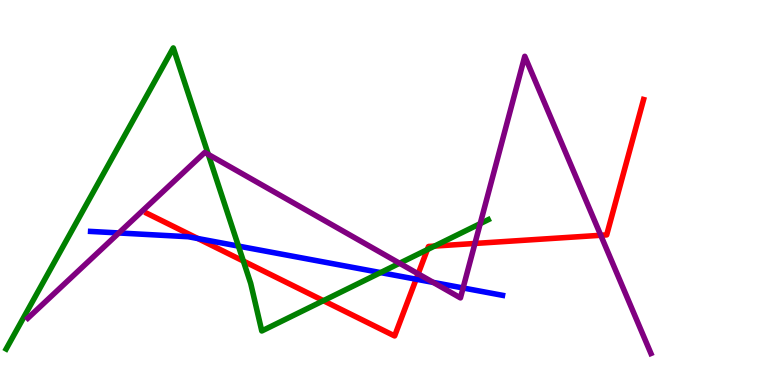[{'lines': ['blue', 'red'], 'intersections': [{'x': 2.55, 'y': 3.8}, {'x': 5.37, 'y': 2.75}]}, {'lines': ['green', 'red'], 'intersections': [{'x': 3.14, 'y': 3.22}, {'x': 4.17, 'y': 2.19}, {'x': 5.51, 'y': 3.52}, {'x': 5.61, 'y': 3.61}]}, {'lines': ['purple', 'red'], 'intersections': [{'x': 5.4, 'y': 2.89}, {'x': 6.13, 'y': 3.68}, {'x': 7.75, 'y': 3.89}]}, {'lines': ['blue', 'green'], 'intersections': [{'x': 3.08, 'y': 3.61}, {'x': 4.91, 'y': 2.92}]}, {'lines': ['blue', 'purple'], 'intersections': [{'x': 1.53, 'y': 3.95}, {'x': 5.59, 'y': 2.66}, {'x': 5.98, 'y': 2.52}]}, {'lines': ['green', 'purple'], 'intersections': [{'x': 2.69, 'y': 5.99}, {'x': 5.16, 'y': 3.16}, {'x': 6.2, 'y': 4.19}]}]